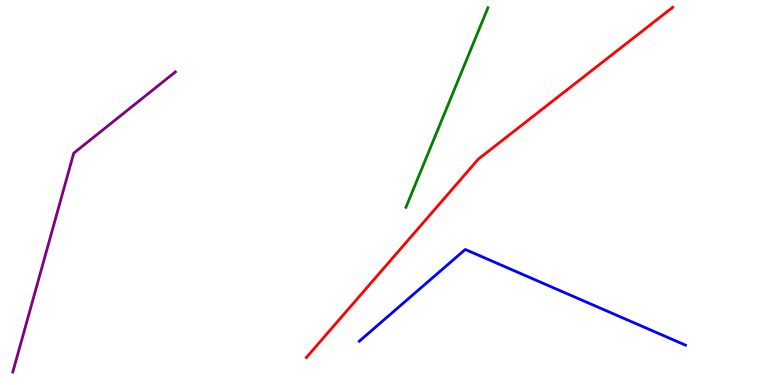[{'lines': ['blue', 'red'], 'intersections': []}, {'lines': ['green', 'red'], 'intersections': []}, {'lines': ['purple', 'red'], 'intersections': []}, {'lines': ['blue', 'green'], 'intersections': []}, {'lines': ['blue', 'purple'], 'intersections': []}, {'lines': ['green', 'purple'], 'intersections': []}]